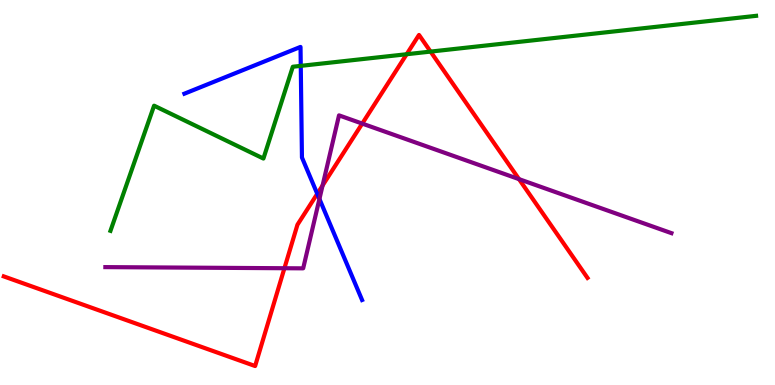[{'lines': ['blue', 'red'], 'intersections': [{'x': 4.09, 'y': 4.97}]}, {'lines': ['green', 'red'], 'intersections': [{'x': 5.25, 'y': 8.59}, {'x': 5.56, 'y': 8.66}]}, {'lines': ['purple', 'red'], 'intersections': [{'x': 3.67, 'y': 3.03}, {'x': 4.16, 'y': 5.18}, {'x': 4.67, 'y': 6.79}, {'x': 6.7, 'y': 5.35}]}, {'lines': ['blue', 'green'], 'intersections': [{'x': 3.88, 'y': 8.29}]}, {'lines': ['blue', 'purple'], 'intersections': [{'x': 4.12, 'y': 4.83}]}, {'lines': ['green', 'purple'], 'intersections': []}]